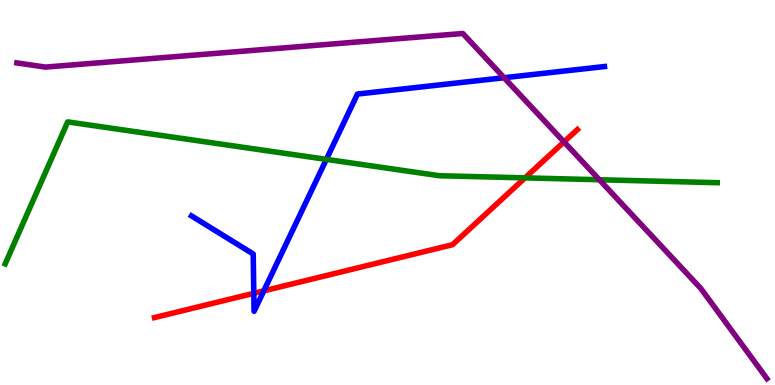[{'lines': ['blue', 'red'], 'intersections': [{'x': 3.27, 'y': 2.38}, {'x': 3.4, 'y': 2.45}]}, {'lines': ['green', 'red'], 'intersections': [{'x': 6.77, 'y': 5.38}]}, {'lines': ['purple', 'red'], 'intersections': [{'x': 7.28, 'y': 6.31}]}, {'lines': ['blue', 'green'], 'intersections': [{'x': 4.21, 'y': 5.86}]}, {'lines': ['blue', 'purple'], 'intersections': [{'x': 6.5, 'y': 7.98}]}, {'lines': ['green', 'purple'], 'intersections': [{'x': 7.73, 'y': 5.33}]}]